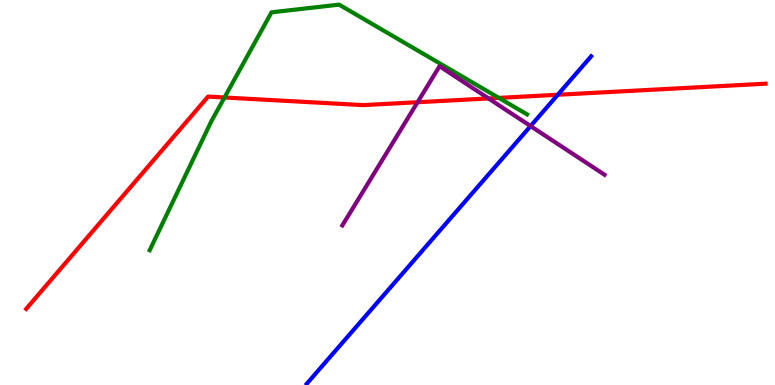[{'lines': ['blue', 'red'], 'intersections': [{'x': 7.2, 'y': 7.54}]}, {'lines': ['green', 'red'], 'intersections': [{'x': 2.9, 'y': 7.47}, {'x': 6.44, 'y': 7.46}]}, {'lines': ['purple', 'red'], 'intersections': [{'x': 5.39, 'y': 7.34}, {'x': 6.3, 'y': 7.44}]}, {'lines': ['blue', 'green'], 'intersections': []}, {'lines': ['blue', 'purple'], 'intersections': [{'x': 6.85, 'y': 6.73}]}, {'lines': ['green', 'purple'], 'intersections': []}]